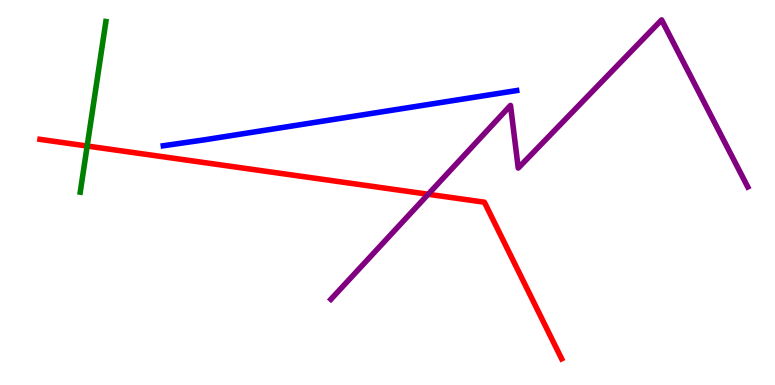[{'lines': ['blue', 'red'], 'intersections': []}, {'lines': ['green', 'red'], 'intersections': [{'x': 1.12, 'y': 6.21}]}, {'lines': ['purple', 'red'], 'intersections': [{'x': 5.53, 'y': 4.95}]}, {'lines': ['blue', 'green'], 'intersections': []}, {'lines': ['blue', 'purple'], 'intersections': []}, {'lines': ['green', 'purple'], 'intersections': []}]